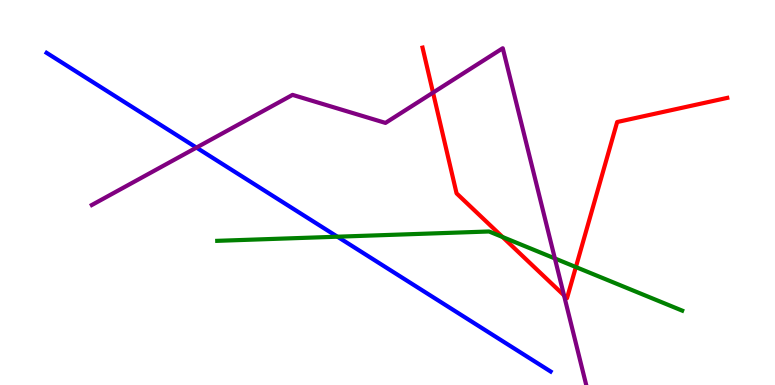[{'lines': ['blue', 'red'], 'intersections': []}, {'lines': ['green', 'red'], 'intersections': [{'x': 6.48, 'y': 3.84}, {'x': 7.43, 'y': 3.06}]}, {'lines': ['purple', 'red'], 'intersections': [{'x': 5.59, 'y': 7.59}, {'x': 7.28, 'y': 2.33}]}, {'lines': ['blue', 'green'], 'intersections': [{'x': 4.35, 'y': 3.85}]}, {'lines': ['blue', 'purple'], 'intersections': [{'x': 2.53, 'y': 6.17}]}, {'lines': ['green', 'purple'], 'intersections': [{'x': 7.16, 'y': 3.29}]}]